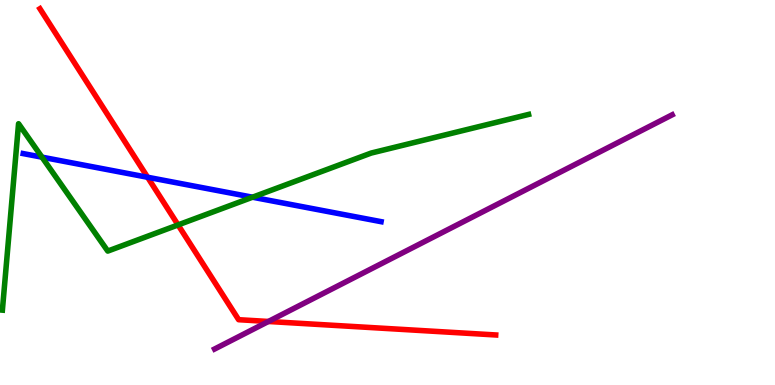[{'lines': ['blue', 'red'], 'intersections': [{'x': 1.9, 'y': 5.4}]}, {'lines': ['green', 'red'], 'intersections': [{'x': 2.3, 'y': 4.16}]}, {'lines': ['purple', 'red'], 'intersections': [{'x': 3.46, 'y': 1.65}]}, {'lines': ['blue', 'green'], 'intersections': [{'x': 0.542, 'y': 5.92}, {'x': 3.26, 'y': 4.88}]}, {'lines': ['blue', 'purple'], 'intersections': []}, {'lines': ['green', 'purple'], 'intersections': []}]